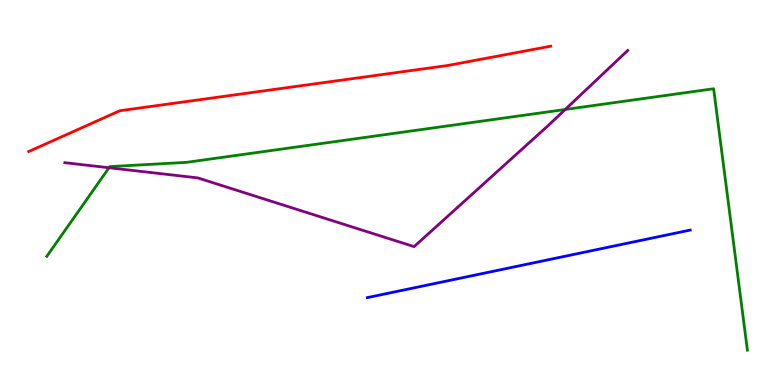[{'lines': ['blue', 'red'], 'intersections': []}, {'lines': ['green', 'red'], 'intersections': []}, {'lines': ['purple', 'red'], 'intersections': []}, {'lines': ['blue', 'green'], 'intersections': []}, {'lines': ['blue', 'purple'], 'intersections': []}, {'lines': ['green', 'purple'], 'intersections': [{'x': 1.41, 'y': 5.64}, {'x': 7.29, 'y': 7.16}]}]